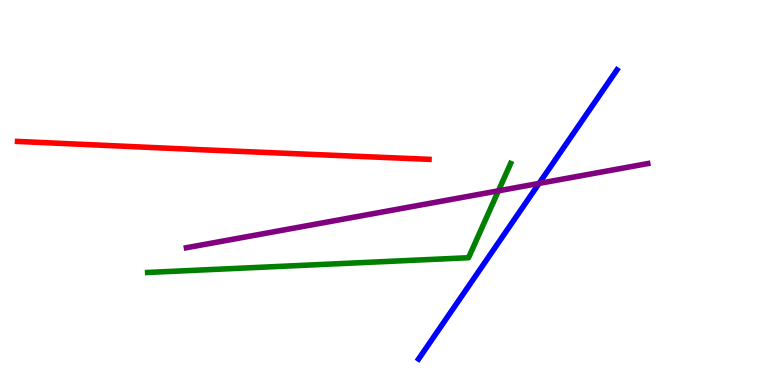[{'lines': ['blue', 'red'], 'intersections': []}, {'lines': ['green', 'red'], 'intersections': []}, {'lines': ['purple', 'red'], 'intersections': []}, {'lines': ['blue', 'green'], 'intersections': []}, {'lines': ['blue', 'purple'], 'intersections': [{'x': 6.96, 'y': 5.24}]}, {'lines': ['green', 'purple'], 'intersections': [{'x': 6.43, 'y': 5.04}]}]